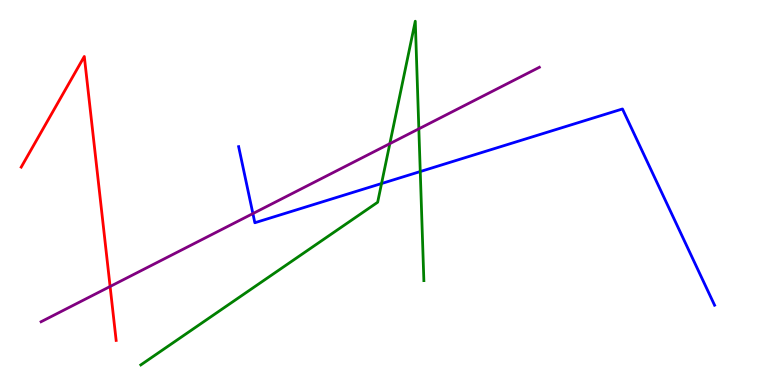[{'lines': ['blue', 'red'], 'intersections': []}, {'lines': ['green', 'red'], 'intersections': []}, {'lines': ['purple', 'red'], 'intersections': [{'x': 1.42, 'y': 2.56}]}, {'lines': ['blue', 'green'], 'intersections': [{'x': 4.92, 'y': 5.23}, {'x': 5.42, 'y': 5.54}]}, {'lines': ['blue', 'purple'], 'intersections': [{'x': 3.26, 'y': 4.45}]}, {'lines': ['green', 'purple'], 'intersections': [{'x': 5.03, 'y': 6.27}, {'x': 5.4, 'y': 6.65}]}]